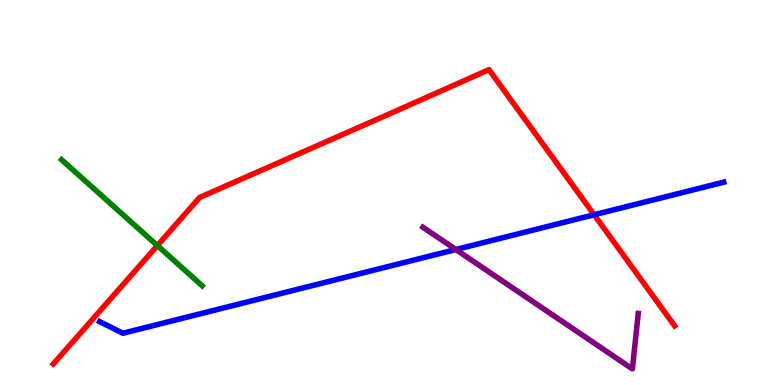[{'lines': ['blue', 'red'], 'intersections': [{'x': 7.67, 'y': 4.42}]}, {'lines': ['green', 'red'], 'intersections': [{'x': 2.03, 'y': 3.62}]}, {'lines': ['purple', 'red'], 'intersections': []}, {'lines': ['blue', 'green'], 'intersections': []}, {'lines': ['blue', 'purple'], 'intersections': [{'x': 5.88, 'y': 3.52}]}, {'lines': ['green', 'purple'], 'intersections': []}]